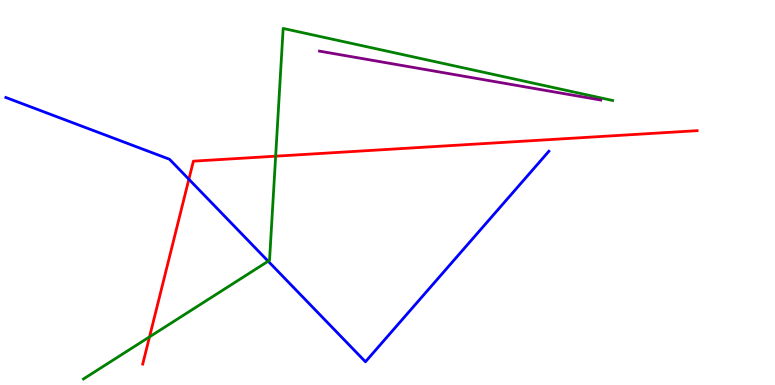[{'lines': ['blue', 'red'], 'intersections': [{'x': 2.44, 'y': 5.34}]}, {'lines': ['green', 'red'], 'intersections': [{'x': 1.93, 'y': 1.25}, {'x': 3.56, 'y': 5.94}]}, {'lines': ['purple', 'red'], 'intersections': []}, {'lines': ['blue', 'green'], 'intersections': [{'x': 3.46, 'y': 3.22}]}, {'lines': ['blue', 'purple'], 'intersections': []}, {'lines': ['green', 'purple'], 'intersections': []}]